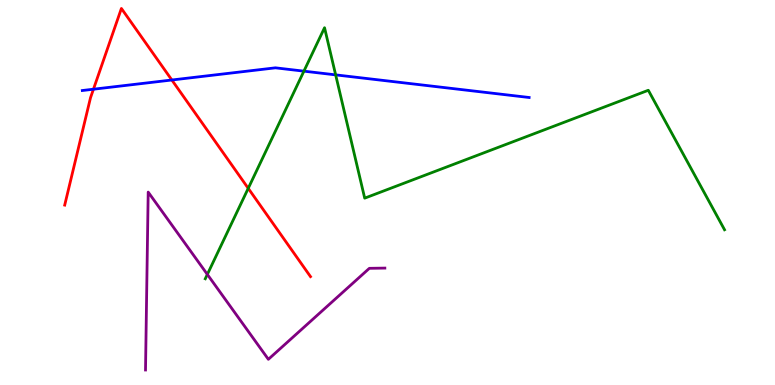[{'lines': ['blue', 'red'], 'intersections': [{'x': 1.21, 'y': 7.68}, {'x': 2.22, 'y': 7.92}]}, {'lines': ['green', 'red'], 'intersections': [{'x': 3.2, 'y': 5.11}]}, {'lines': ['purple', 'red'], 'intersections': []}, {'lines': ['blue', 'green'], 'intersections': [{'x': 3.92, 'y': 8.15}, {'x': 4.33, 'y': 8.06}]}, {'lines': ['blue', 'purple'], 'intersections': []}, {'lines': ['green', 'purple'], 'intersections': [{'x': 2.68, 'y': 2.87}]}]